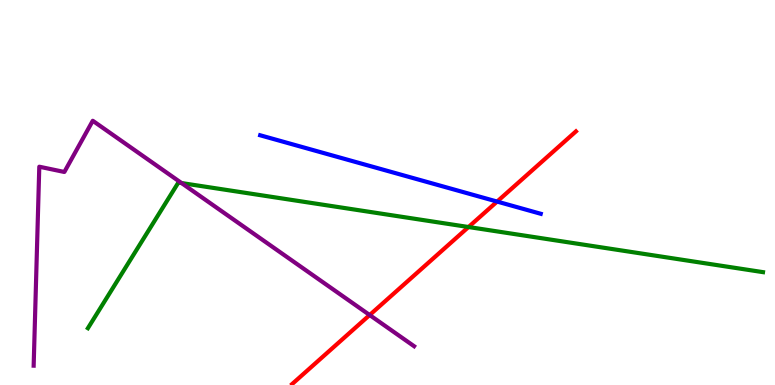[{'lines': ['blue', 'red'], 'intersections': [{'x': 6.41, 'y': 4.76}]}, {'lines': ['green', 'red'], 'intersections': [{'x': 6.05, 'y': 4.1}]}, {'lines': ['purple', 'red'], 'intersections': [{'x': 4.77, 'y': 1.82}]}, {'lines': ['blue', 'green'], 'intersections': []}, {'lines': ['blue', 'purple'], 'intersections': []}, {'lines': ['green', 'purple'], 'intersections': [{'x': 2.34, 'y': 5.25}]}]